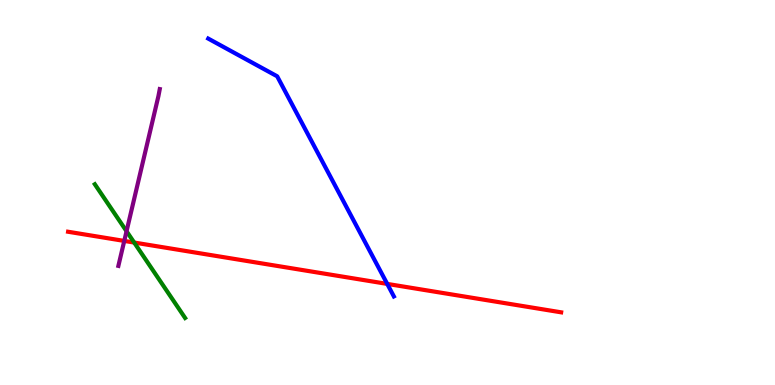[{'lines': ['blue', 'red'], 'intersections': [{'x': 5.0, 'y': 2.63}]}, {'lines': ['green', 'red'], 'intersections': [{'x': 1.73, 'y': 3.7}]}, {'lines': ['purple', 'red'], 'intersections': [{'x': 1.6, 'y': 3.74}]}, {'lines': ['blue', 'green'], 'intersections': []}, {'lines': ['blue', 'purple'], 'intersections': []}, {'lines': ['green', 'purple'], 'intersections': [{'x': 1.63, 'y': 3.99}]}]